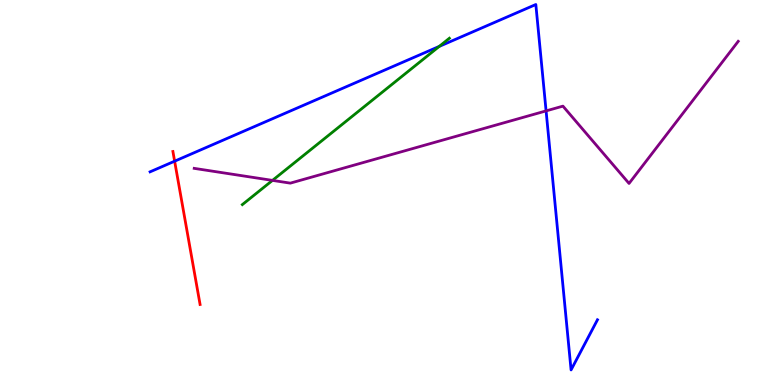[{'lines': ['blue', 'red'], 'intersections': [{'x': 2.25, 'y': 5.81}]}, {'lines': ['green', 'red'], 'intersections': []}, {'lines': ['purple', 'red'], 'intersections': []}, {'lines': ['blue', 'green'], 'intersections': [{'x': 5.67, 'y': 8.79}]}, {'lines': ['blue', 'purple'], 'intersections': [{'x': 7.05, 'y': 7.12}]}, {'lines': ['green', 'purple'], 'intersections': [{'x': 3.52, 'y': 5.31}]}]